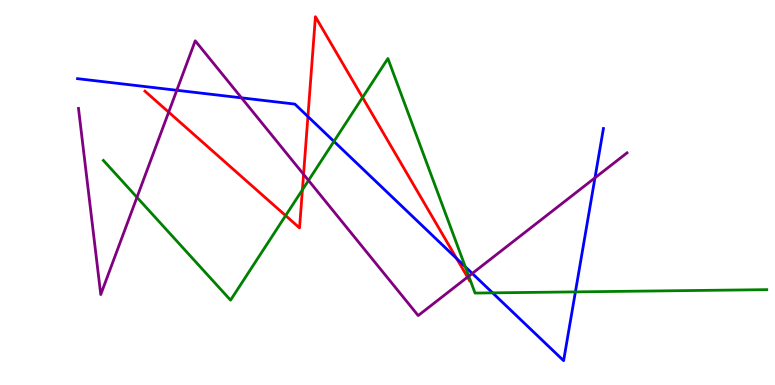[{'lines': ['blue', 'red'], 'intersections': [{'x': 3.97, 'y': 6.97}, {'x': 5.89, 'y': 3.28}]}, {'lines': ['green', 'red'], 'intersections': [{'x': 3.69, 'y': 4.4}, {'x': 3.9, 'y': 5.07}, {'x': 4.68, 'y': 7.47}]}, {'lines': ['purple', 'red'], 'intersections': [{'x': 2.18, 'y': 7.09}, {'x': 3.92, 'y': 5.47}, {'x': 6.03, 'y': 2.8}]}, {'lines': ['blue', 'green'], 'intersections': [{'x': 4.31, 'y': 6.33}, {'x': 6.0, 'y': 3.07}, {'x': 6.36, 'y': 2.39}, {'x': 7.42, 'y': 2.42}]}, {'lines': ['blue', 'purple'], 'intersections': [{'x': 2.28, 'y': 7.66}, {'x': 3.12, 'y': 7.46}, {'x': 6.09, 'y': 2.9}, {'x': 7.68, 'y': 5.38}]}, {'lines': ['green', 'purple'], 'intersections': [{'x': 1.77, 'y': 4.88}, {'x': 3.98, 'y': 5.31}, {'x': 6.05, 'y': 2.83}]}]